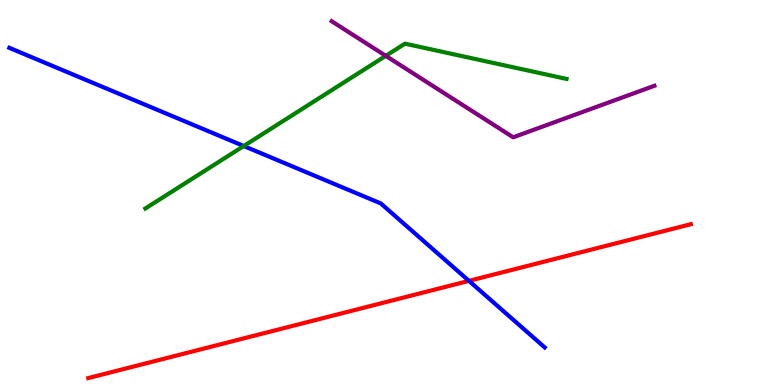[{'lines': ['blue', 'red'], 'intersections': [{'x': 6.05, 'y': 2.7}]}, {'lines': ['green', 'red'], 'intersections': []}, {'lines': ['purple', 'red'], 'intersections': []}, {'lines': ['blue', 'green'], 'intersections': [{'x': 3.15, 'y': 6.21}]}, {'lines': ['blue', 'purple'], 'intersections': []}, {'lines': ['green', 'purple'], 'intersections': [{'x': 4.98, 'y': 8.55}]}]